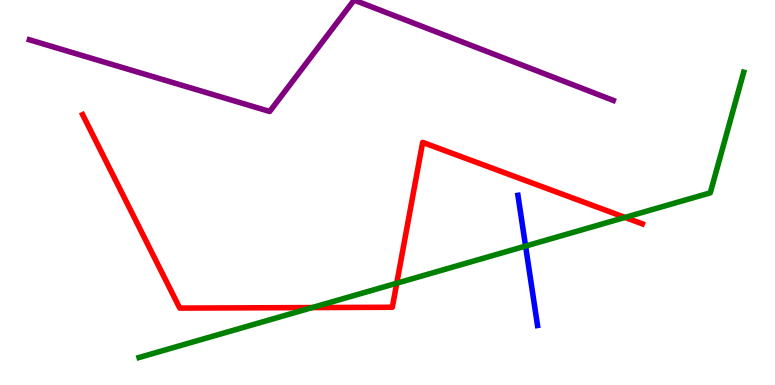[{'lines': ['blue', 'red'], 'intersections': []}, {'lines': ['green', 'red'], 'intersections': [{'x': 4.03, 'y': 2.01}, {'x': 5.12, 'y': 2.64}, {'x': 8.06, 'y': 4.35}]}, {'lines': ['purple', 'red'], 'intersections': []}, {'lines': ['blue', 'green'], 'intersections': [{'x': 6.78, 'y': 3.61}]}, {'lines': ['blue', 'purple'], 'intersections': []}, {'lines': ['green', 'purple'], 'intersections': []}]